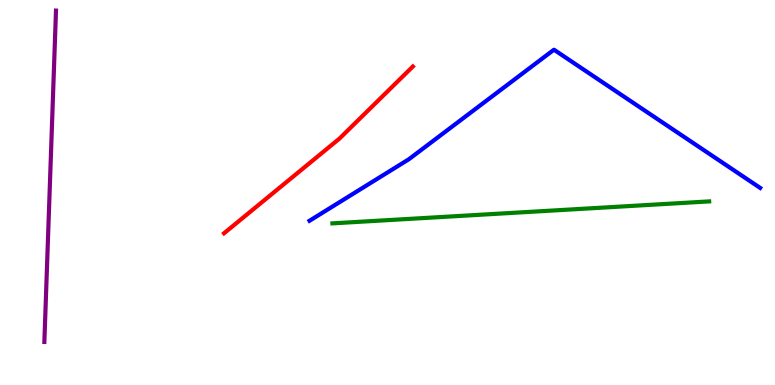[{'lines': ['blue', 'red'], 'intersections': []}, {'lines': ['green', 'red'], 'intersections': []}, {'lines': ['purple', 'red'], 'intersections': []}, {'lines': ['blue', 'green'], 'intersections': []}, {'lines': ['blue', 'purple'], 'intersections': []}, {'lines': ['green', 'purple'], 'intersections': []}]